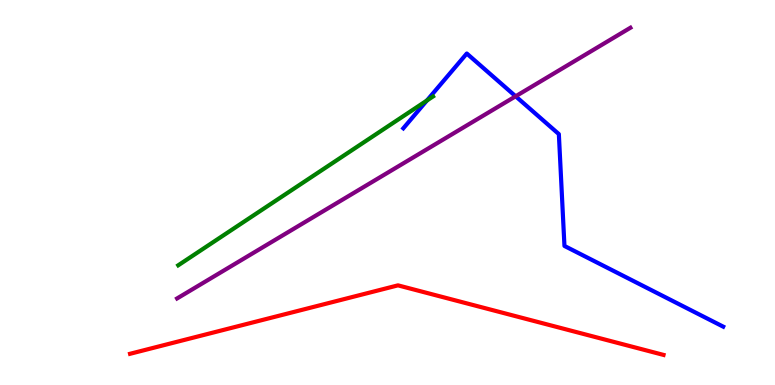[{'lines': ['blue', 'red'], 'intersections': []}, {'lines': ['green', 'red'], 'intersections': []}, {'lines': ['purple', 'red'], 'intersections': []}, {'lines': ['blue', 'green'], 'intersections': [{'x': 5.51, 'y': 7.39}]}, {'lines': ['blue', 'purple'], 'intersections': [{'x': 6.65, 'y': 7.5}]}, {'lines': ['green', 'purple'], 'intersections': []}]